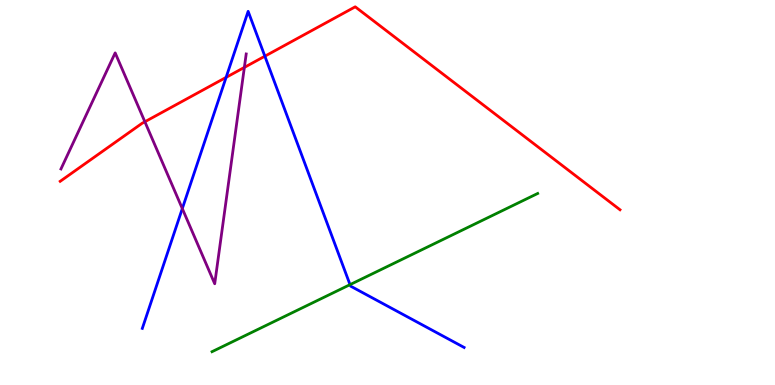[{'lines': ['blue', 'red'], 'intersections': [{'x': 2.92, 'y': 7.99}, {'x': 3.42, 'y': 8.54}]}, {'lines': ['green', 'red'], 'intersections': []}, {'lines': ['purple', 'red'], 'intersections': [{'x': 1.87, 'y': 6.84}, {'x': 3.15, 'y': 8.25}]}, {'lines': ['blue', 'green'], 'intersections': [{'x': 4.52, 'y': 2.61}]}, {'lines': ['blue', 'purple'], 'intersections': [{'x': 2.35, 'y': 4.58}]}, {'lines': ['green', 'purple'], 'intersections': []}]